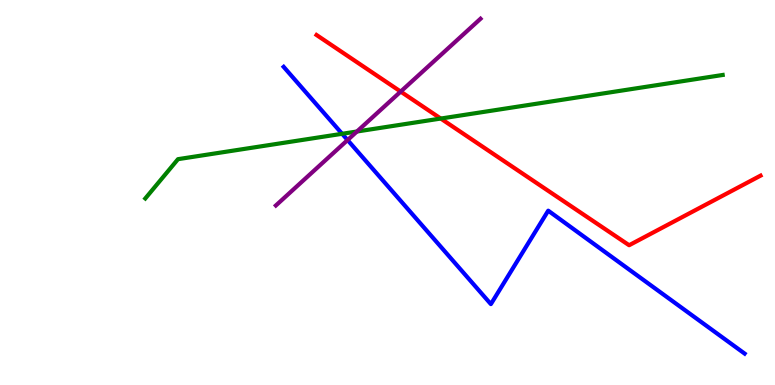[{'lines': ['blue', 'red'], 'intersections': []}, {'lines': ['green', 'red'], 'intersections': [{'x': 5.69, 'y': 6.92}]}, {'lines': ['purple', 'red'], 'intersections': [{'x': 5.17, 'y': 7.62}]}, {'lines': ['blue', 'green'], 'intersections': [{'x': 4.41, 'y': 6.52}]}, {'lines': ['blue', 'purple'], 'intersections': [{'x': 4.48, 'y': 6.36}]}, {'lines': ['green', 'purple'], 'intersections': [{'x': 4.61, 'y': 6.58}]}]